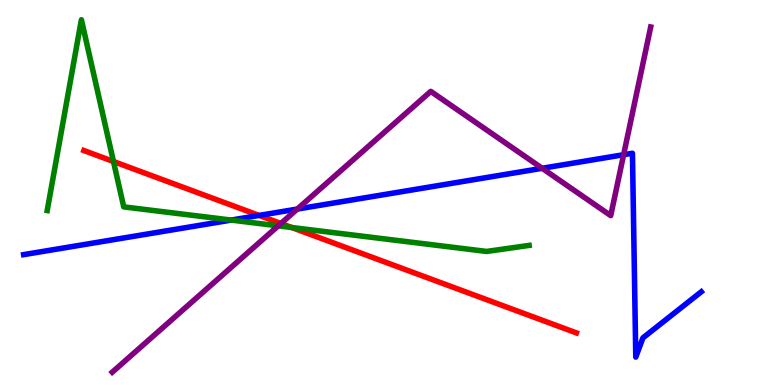[{'lines': ['blue', 'red'], 'intersections': [{'x': 3.34, 'y': 4.4}]}, {'lines': ['green', 'red'], 'intersections': [{'x': 1.46, 'y': 5.81}, {'x': 3.76, 'y': 4.09}]}, {'lines': ['purple', 'red'], 'intersections': [{'x': 3.62, 'y': 4.19}]}, {'lines': ['blue', 'green'], 'intersections': [{'x': 2.98, 'y': 4.28}]}, {'lines': ['blue', 'purple'], 'intersections': [{'x': 3.84, 'y': 4.57}, {'x': 7.0, 'y': 5.63}, {'x': 8.05, 'y': 5.98}]}, {'lines': ['green', 'purple'], 'intersections': [{'x': 3.59, 'y': 4.13}]}]